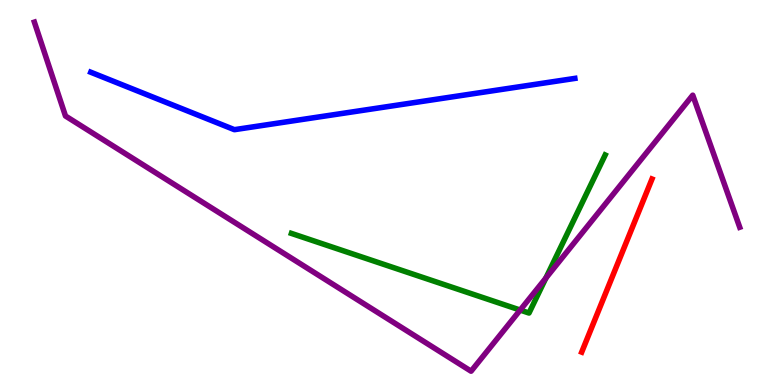[{'lines': ['blue', 'red'], 'intersections': []}, {'lines': ['green', 'red'], 'intersections': []}, {'lines': ['purple', 'red'], 'intersections': []}, {'lines': ['blue', 'green'], 'intersections': []}, {'lines': ['blue', 'purple'], 'intersections': []}, {'lines': ['green', 'purple'], 'intersections': [{'x': 6.71, 'y': 1.95}, {'x': 7.04, 'y': 2.78}]}]